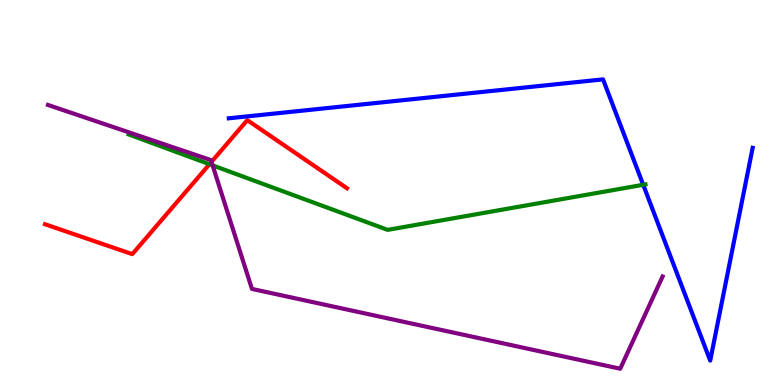[{'lines': ['blue', 'red'], 'intersections': []}, {'lines': ['green', 'red'], 'intersections': [{'x': 2.7, 'y': 5.73}]}, {'lines': ['purple', 'red'], 'intersections': [{'x': 2.73, 'y': 5.8}]}, {'lines': ['blue', 'green'], 'intersections': [{'x': 8.3, 'y': 5.2}]}, {'lines': ['blue', 'purple'], 'intersections': []}, {'lines': ['green', 'purple'], 'intersections': [{'x': 2.74, 'y': 5.7}]}]